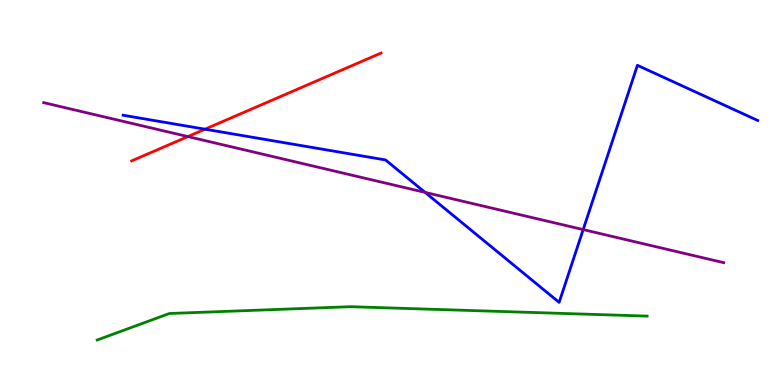[{'lines': ['blue', 'red'], 'intersections': [{'x': 2.64, 'y': 6.64}]}, {'lines': ['green', 'red'], 'intersections': []}, {'lines': ['purple', 'red'], 'intersections': [{'x': 2.42, 'y': 6.45}]}, {'lines': ['blue', 'green'], 'intersections': []}, {'lines': ['blue', 'purple'], 'intersections': [{'x': 5.48, 'y': 5.0}, {'x': 7.52, 'y': 4.04}]}, {'lines': ['green', 'purple'], 'intersections': []}]